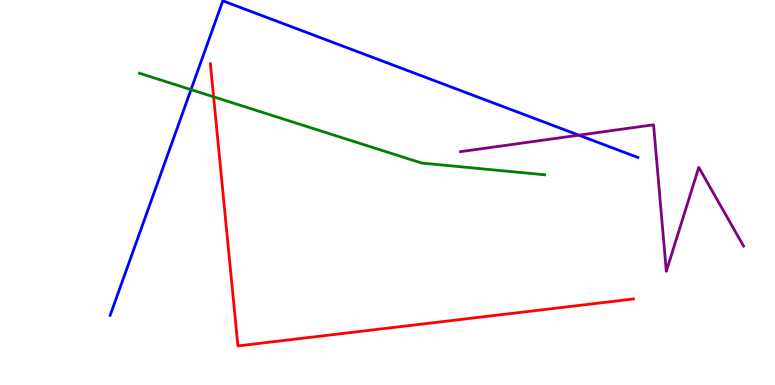[{'lines': ['blue', 'red'], 'intersections': []}, {'lines': ['green', 'red'], 'intersections': [{'x': 2.76, 'y': 7.49}]}, {'lines': ['purple', 'red'], 'intersections': []}, {'lines': ['blue', 'green'], 'intersections': [{'x': 2.46, 'y': 7.67}]}, {'lines': ['blue', 'purple'], 'intersections': [{'x': 7.47, 'y': 6.49}]}, {'lines': ['green', 'purple'], 'intersections': []}]